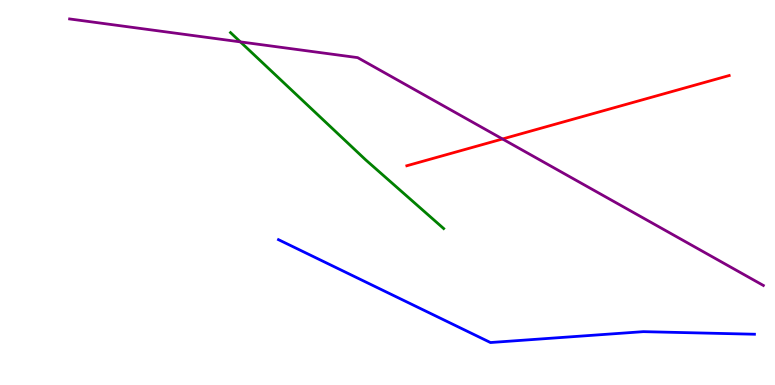[{'lines': ['blue', 'red'], 'intersections': []}, {'lines': ['green', 'red'], 'intersections': []}, {'lines': ['purple', 'red'], 'intersections': [{'x': 6.48, 'y': 6.39}]}, {'lines': ['blue', 'green'], 'intersections': []}, {'lines': ['blue', 'purple'], 'intersections': []}, {'lines': ['green', 'purple'], 'intersections': [{'x': 3.1, 'y': 8.91}]}]